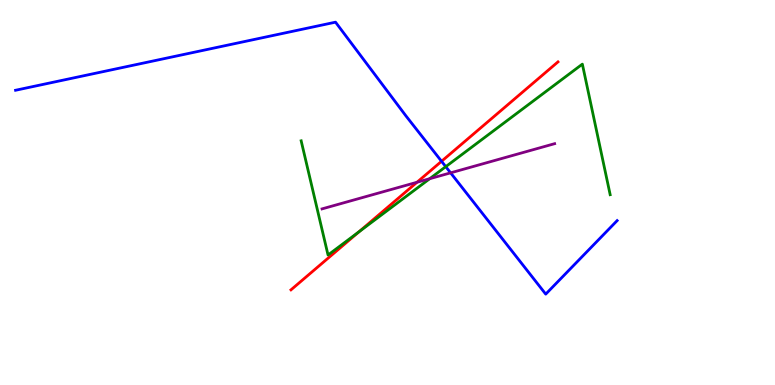[{'lines': ['blue', 'red'], 'intersections': [{'x': 5.7, 'y': 5.81}]}, {'lines': ['green', 'red'], 'intersections': [{'x': 4.63, 'y': 3.98}]}, {'lines': ['purple', 'red'], 'intersections': [{'x': 5.38, 'y': 5.27}]}, {'lines': ['blue', 'green'], 'intersections': [{'x': 5.75, 'y': 5.67}]}, {'lines': ['blue', 'purple'], 'intersections': [{'x': 5.81, 'y': 5.51}]}, {'lines': ['green', 'purple'], 'intersections': [{'x': 5.54, 'y': 5.36}]}]